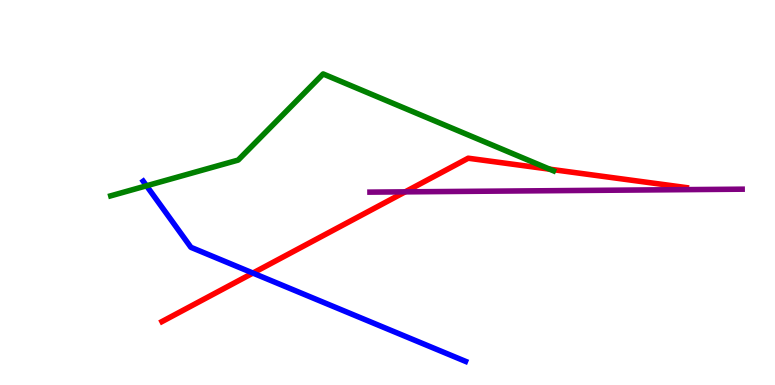[{'lines': ['blue', 'red'], 'intersections': [{'x': 3.26, 'y': 2.91}]}, {'lines': ['green', 'red'], 'intersections': [{'x': 7.09, 'y': 5.61}]}, {'lines': ['purple', 'red'], 'intersections': [{'x': 5.23, 'y': 5.02}]}, {'lines': ['blue', 'green'], 'intersections': [{'x': 1.89, 'y': 5.17}]}, {'lines': ['blue', 'purple'], 'intersections': []}, {'lines': ['green', 'purple'], 'intersections': []}]